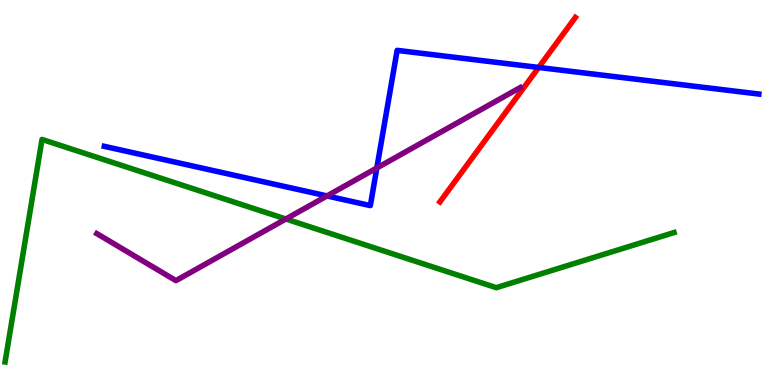[{'lines': ['blue', 'red'], 'intersections': [{'x': 6.95, 'y': 8.25}]}, {'lines': ['green', 'red'], 'intersections': []}, {'lines': ['purple', 'red'], 'intersections': []}, {'lines': ['blue', 'green'], 'intersections': []}, {'lines': ['blue', 'purple'], 'intersections': [{'x': 4.22, 'y': 4.91}, {'x': 4.86, 'y': 5.64}]}, {'lines': ['green', 'purple'], 'intersections': [{'x': 3.69, 'y': 4.31}]}]